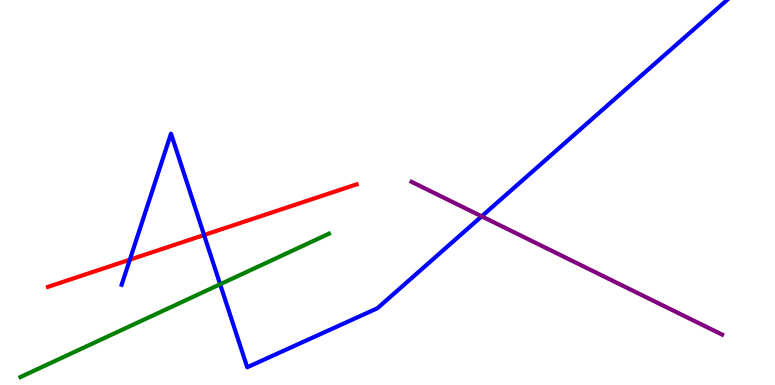[{'lines': ['blue', 'red'], 'intersections': [{'x': 1.68, 'y': 3.26}, {'x': 2.63, 'y': 3.9}]}, {'lines': ['green', 'red'], 'intersections': []}, {'lines': ['purple', 'red'], 'intersections': []}, {'lines': ['blue', 'green'], 'intersections': [{'x': 2.84, 'y': 2.62}]}, {'lines': ['blue', 'purple'], 'intersections': [{'x': 6.22, 'y': 4.38}]}, {'lines': ['green', 'purple'], 'intersections': []}]